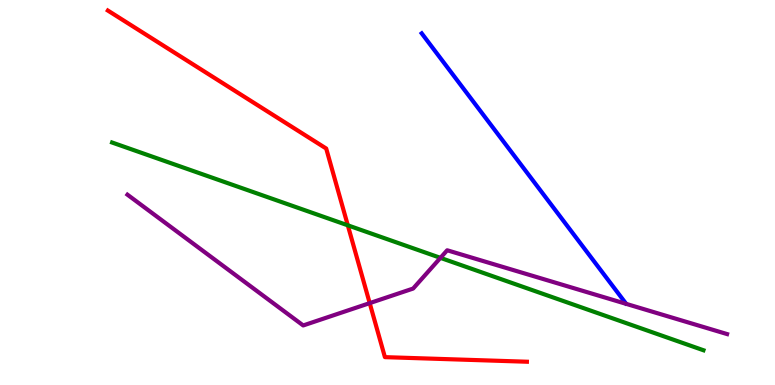[{'lines': ['blue', 'red'], 'intersections': []}, {'lines': ['green', 'red'], 'intersections': [{'x': 4.49, 'y': 4.15}]}, {'lines': ['purple', 'red'], 'intersections': [{'x': 4.77, 'y': 2.13}]}, {'lines': ['blue', 'green'], 'intersections': []}, {'lines': ['blue', 'purple'], 'intersections': []}, {'lines': ['green', 'purple'], 'intersections': [{'x': 5.68, 'y': 3.3}]}]